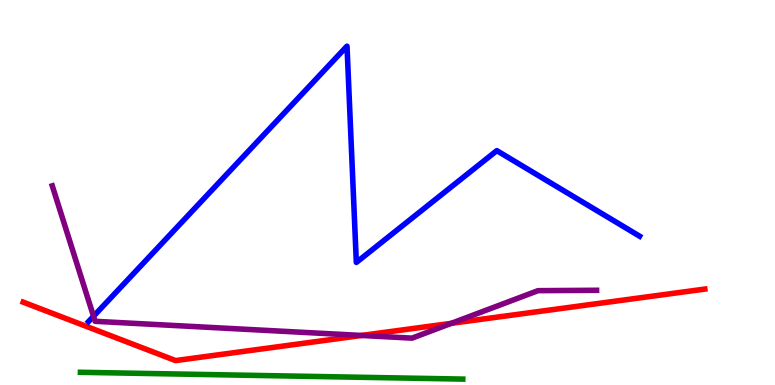[{'lines': ['blue', 'red'], 'intersections': []}, {'lines': ['green', 'red'], 'intersections': []}, {'lines': ['purple', 'red'], 'intersections': [{'x': 4.67, 'y': 1.29}, {'x': 5.82, 'y': 1.6}]}, {'lines': ['blue', 'green'], 'intersections': []}, {'lines': ['blue', 'purple'], 'intersections': [{'x': 1.21, 'y': 1.79}]}, {'lines': ['green', 'purple'], 'intersections': []}]